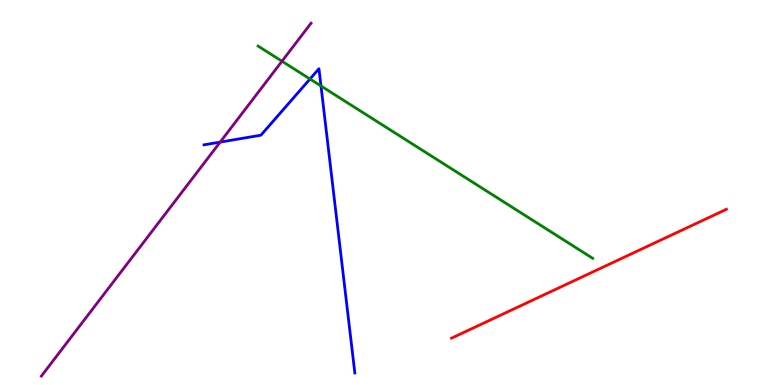[{'lines': ['blue', 'red'], 'intersections': []}, {'lines': ['green', 'red'], 'intersections': []}, {'lines': ['purple', 'red'], 'intersections': []}, {'lines': ['blue', 'green'], 'intersections': [{'x': 4.0, 'y': 7.95}, {'x': 4.14, 'y': 7.77}]}, {'lines': ['blue', 'purple'], 'intersections': [{'x': 2.84, 'y': 6.31}]}, {'lines': ['green', 'purple'], 'intersections': [{'x': 3.64, 'y': 8.41}]}]